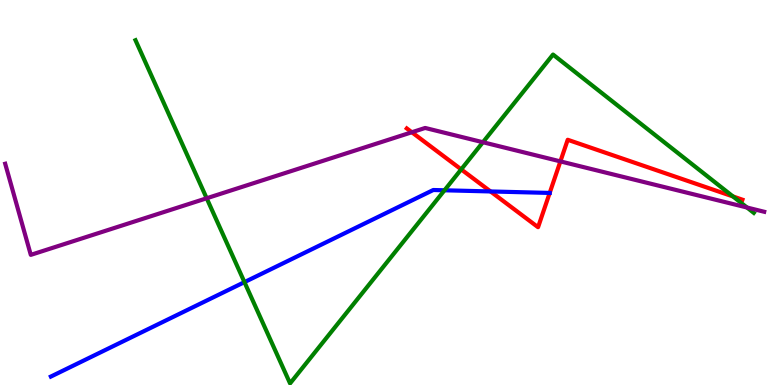[{'lines': ['blue', 'red'], 'intersections': [{'x': 6.33, 'y': 5.03}, {'x': 7.09, 'y': 4.99}]}, {'lines': ['green', 'red'], 'intersections': [{'x': 5.95, 'y': 5.6}, {'x': 9.46, 'y': 4.9}]}, {'lines': ['purple', 'red'], 'intersections': [{'x': 5.31, 'y': 6.56}, {'x': 7.23, 'y': 5.81}]}, {'lines': ['blue', 'green'], 'intersections': [{'x': 3.15, 'y': 2.67}, {'x': 5.74, 'y': 5.06}]}, {'lines': ['blue', 'purple'], 'intersections': []}, {'lines': ['green', 'purple'], 'intersections': [{'x': 2.67, 'y': 4.85}, {'x': 6.23, 'y': 6.31}, {'x': 9.64, 'y': 4.61}]}]